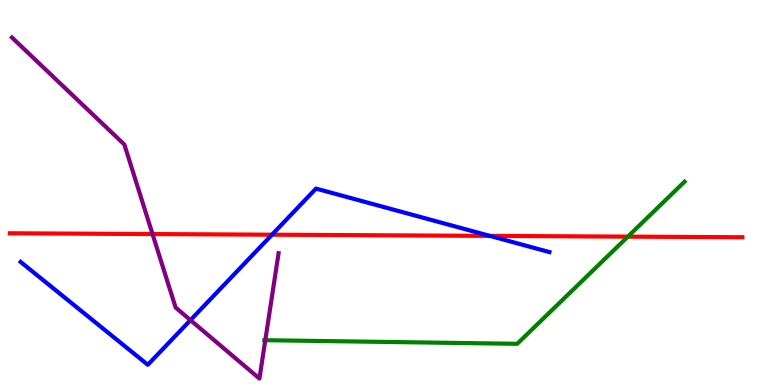[{'lines': ['blue', 'red'], 'intersections': [{'x': 3.51, 'y': 3.9}, {'x': 6.32, 'y': 3.87}]}, {'lines': ['green', 'red'], 'intersections': [{'x': 8.1, 'y': 3.85}]}, {'lines': ['purple', 'red'], 'intersections': [{'x': 1.97, 'y': 3.92}]}, {'lines': ['blue', 'green'], 'intersections': []}, {'lines': ['blue', 'purple'], 'intersections': [{'x': 2.46, 'y': 1.69}]}, {'lines': ['green', 'purple'], 'intersections': [{'x': 3.42, 'y': 1.16}]}]